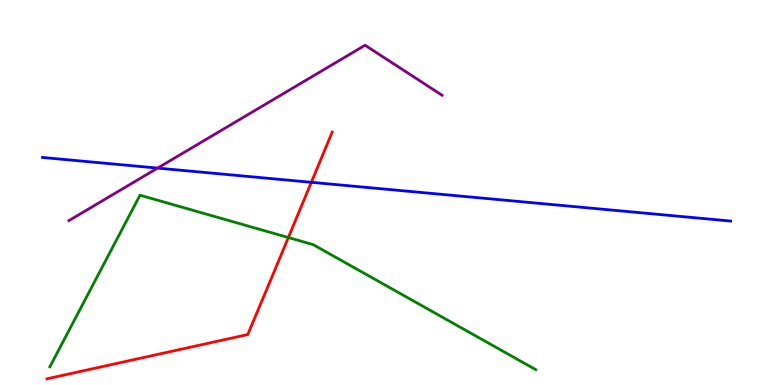[{'lines': ['blue', 'red'], 'intersections': [{'x': 4.02, 'y': 5.26}]}, {'lines': ['green', 'red'], 'intersections': [{'x': 3.72, 'y': 3.83}]}, {'lines': ['purple', 'red'], 'intersections': []}, {'lines': ['blue', 'green'], 'intersections': []}, {'lines': ['blue', 'purple'], 'intersections': [{'x': 2.03, 'y': 5.63}]}, {'lines': ['green', 'purple'], 'intersections': []}]